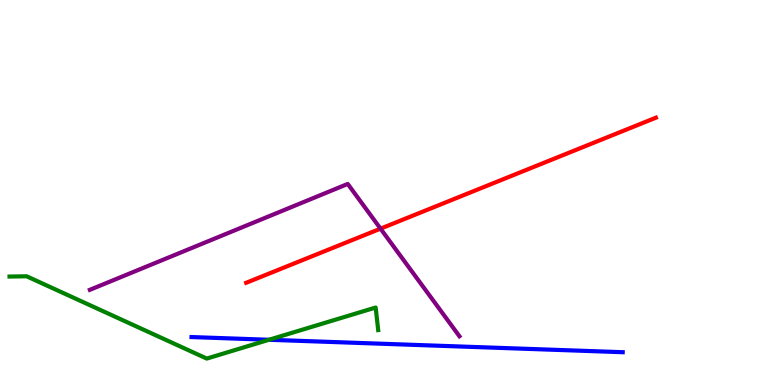[{'lines': ['blue', 'red'], 'intersections': []}, {'lines': ['green', 'red'], 'intersections': []}, {'lines': ['purple', 'red'], 'intersections': [{'x': 4.91, 'y': 4.06}]}, {'lines': ['blue', 'green'], 'intersections': [{'x': 3.47, 'y': 1.17}]}, {'lines': ['blue', 'purple'], 'intersections': []}, {'lines': ['green', 'purple'], 'intersections': []}]